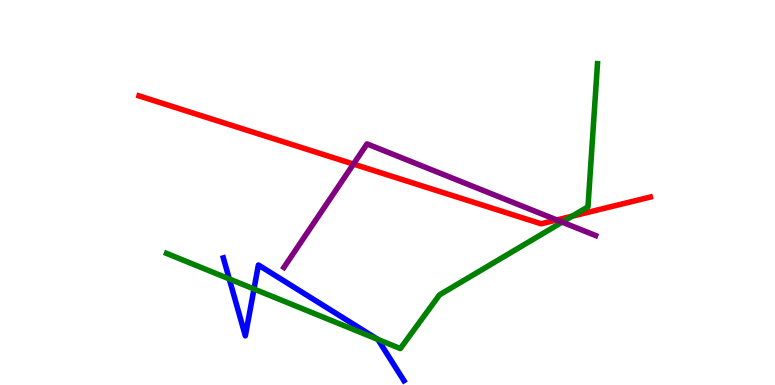[{'lines': ['blue', 'red'], 'intersections': []}, {'lines': ['green', 'red'], 'intersections': [{'x': 7.38, 'y': 4.38}]}, {'lines': ['purple', 'red'], 'intersections': [{'x': 4.56, 'y': 5.74}, {'x': 7.18, 'y': 4.29}]}, {'lines': ['blue', 'green'], 'intersections': [{'x': 2.96, 'y': 2.76}, {'x': 3.28, 'y': 2.49}, {'x': 4.87, 'y': 1.19}]}, {'lines': ['blue', 'purple'], 'intersections': []}, {'lines': ['green', 'purple'], 'intersections': [{'x': 7.25, 'y': 4.23}]}]